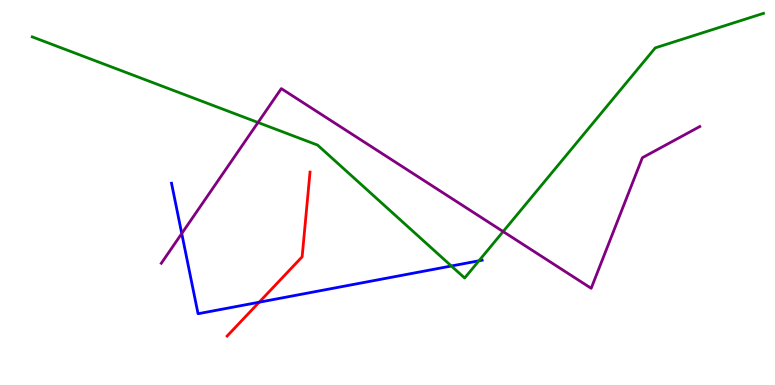[{'lines': ['blue', 'red'], 'intersections': [{'x': 3.34, 'y': 2.15}]}, {'lines': ['green', 'red'], 'intersections': []}, {'lines': ['purple', 'red'], 'intersections': []}, {'lines': ['blue', 'green'], 'intersections': [{'x': 5.82, 'y': 3.09}, {'x': 6.18, 'y': 3.23}]}, {'lines': ['blue', 'purple'], 'intersections': [{'x': 2.35, 'y': 3.93}]}, {'lines': ['green', 'purple'], 'intersections': [{'x': 3.33, 'y': 6.82}, {'x': 6.49, 'y': 3.99}]}]